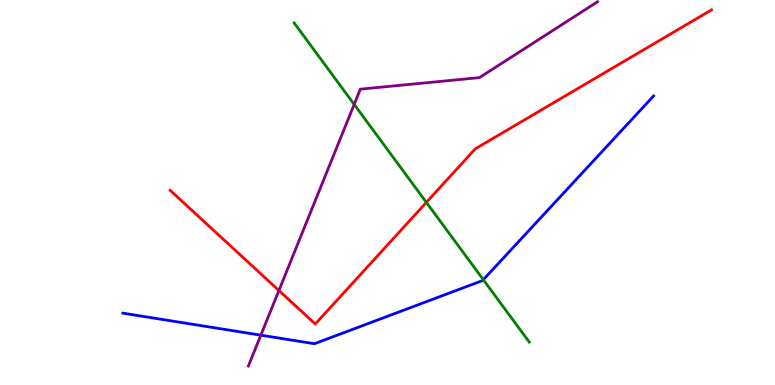[{'lines': ['blue', 'red'], 'intersections': []}, {'lines': ['green', 'red'], 'intersections': [{'x': 5.5, 'y': 4.74}]}, {'lines': ['purple', 'red'], 'intersections': [{'x': 3.6, 'y': 2.45}]}, {'lines': ['blue', 'green'], 'intersections': [{'x': 6.24, 'y': 2.73}]}, {'lines': ['blue', 'purple'], 'intersections': [{'x': 3.37, 'y': 1.29}]}, {'lines': ['green', 'purple'], 'intersections': [{'x': 4.57, 'y': 7.29}]}]